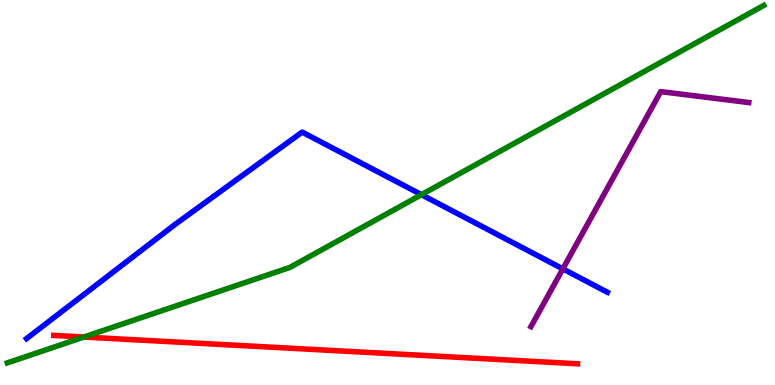[{'lines': ['blue', 'red'], 'intersections': []}, {'lines': ['green', 'red'], 'intersections': [{'x': 1.08, 'y': 1.25}]}, {'lines': ['purple', 'red'], 'intersections': []}, {'lines': ['blue', 'green'], 'intersections': [{'x': 5.44, 'y': 4.94}]}, {'lines': ['blue', 'purple'], 'intersections': [{'x': 7.26, 'y': 3.02}]}, {'lines': ['green', 'purple'], 'intersections': []}]